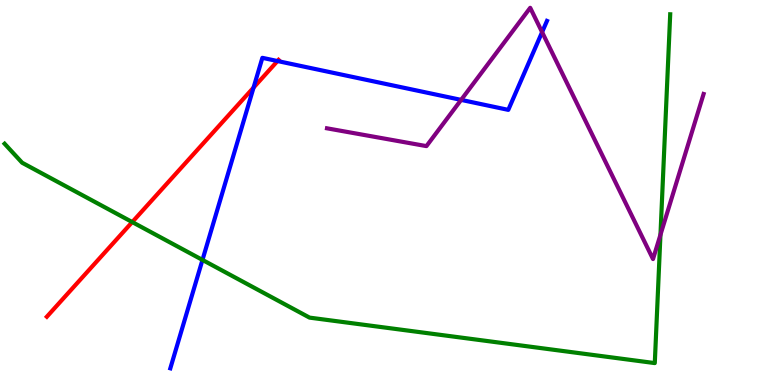[{'lines': ['blue', 'red'], 'intersections': [{'x': 3.27, 'y': 7.72}, {'x': 3.58, 'y': 8.41}]}, {'lines': ['green', 'red'], 'intersections': [{'x': 1.71, 'y': 4.23}]}, {'lines': ['purple', 'red'], 'intersections': []}, {'lines': ['blue', 'green'], 'intersections': [{'x': 2.61, 'y': 3.25}]}, {'lines': ['blue', 'purple'], 'intersections': [{'x': 5.95, 'y': 7.41}, {'x': 6.99, 'y': 9.17}]}, {'lines': ['green', 'purple'], 'intersections': [{'x': 8.52, 'y': 3.9}]}]